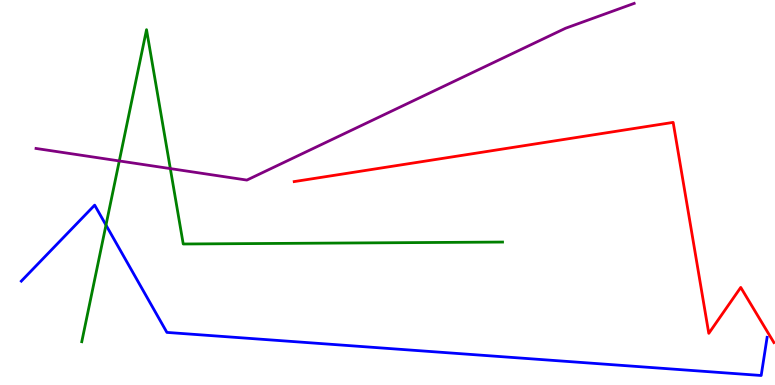[{'lines': ['blue', 'red'], 'intersections': []}, {'lines': ['green', 'red'], 'intersections': []}, {'lines': ['purple', 'red'], 'intersections': []}, {'lines': ['blue', 'green'], 'intersections': [{'x': 1.37, 'y': 4.15}]}, {'lines': ['blue', 'purple'], 'intersections': []}, {'lines': ['green', 'purple'], 'intersections': [{'x': 1.54, 'y': 5.82}, {'x': 2.2, 'y': 5.62}]}]